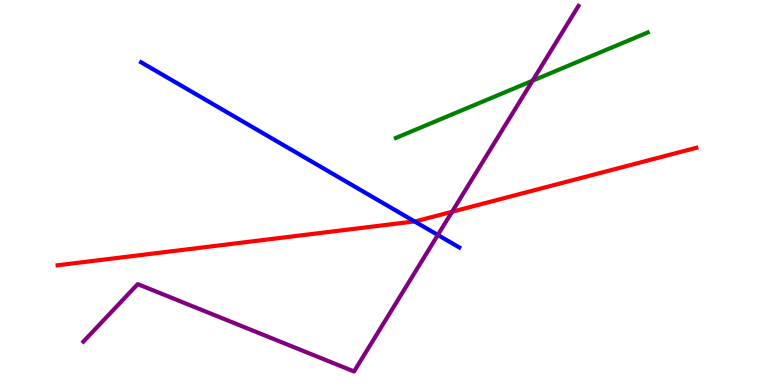[{'lines': ['blue', 'red'], 'intersections': [{'x': 5.35, 'y': 4.25}]}, {'lines': ['green', 'red'], 'intersections': []}, {'lines': ['purple', 'red'], 'intersections': [{'x': 5.83, 'y': 4.5}]}, {'lines': ['blue', 'green'], 'intersections': []}, {'lines': ['blue', 'purple'], 'intersections': [{'x': 5.65, 'y': 3.9}]}, {'lines': ['green', 'purple'], 'intersections': [{'x': 6.87, 'y': 7.9}]}]